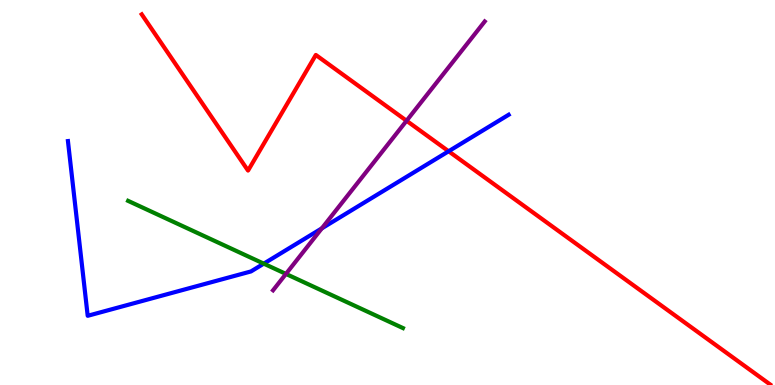[{'lines': ['blue', 'red'], 'intersections': [{'x': 5.79, 'y': 6.07}]}, {'lines': ['green', 'red'], 'intersections': []}, {'lines': ['purple', 'red'], 'intersections': [{'x': 5.25, 'y': 6.86}]}, {'lines': ['blue', 'green'], 'intersections': [{'x': 3.4, 'y': 3.15}]}, {'lines': ['blue', 'purple'], 'intersections': [{'x': 4.15, 'y': 4.07}]}, {'lines': ['green', 'purple'], 'intersections': [{'x': 3.69, 'y': 2.89}]}]